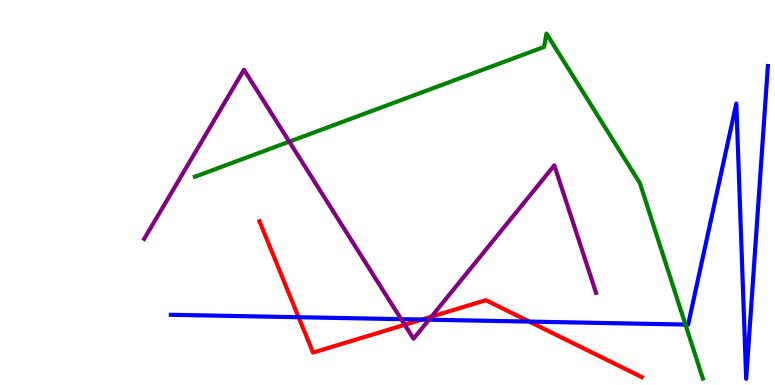[{'lines': ['blue', 'red'], 'intersections': [{'x': 3.85, 'y': 1.76}, {'x': 5.44, 'y': 1.7}, {'x': 6.83, 'y': 1.65}]}, {'lines': ['green', 'red'], 'intersections': []}, {'lines': ['purple', 'red'], 'intersections': [{'x': 5.22, 'y': 1.56}, {'x': 5.57, 'y': 1.77}]}, {'lines': ['blue', 'green'], 'intersections': [{'x': 8.84, 'y': 1.57}]}, {'lines': ['blue', 'purple'], 'intersections': [{'x': 5.18, 'y': 1.71}, {'x': 5.54, 'y': 1.7}]}, {'lines': ['green', 'purple'], 'intersections': [{'x': 3.73, 'y': 6.32}]}]